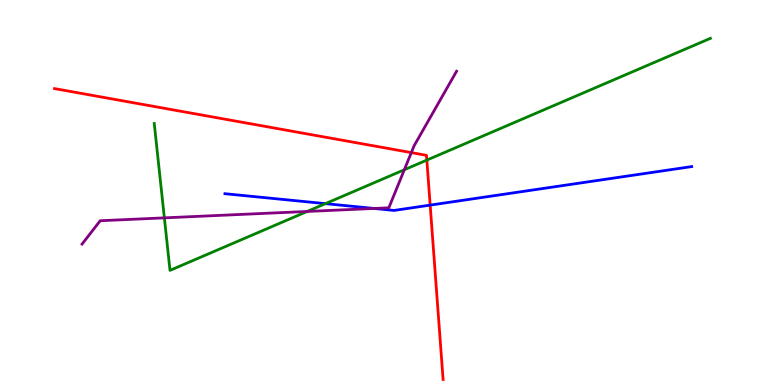[{'lines': ['blue', 'red'], 'intersections': [{'x': 5.55, 'y': 4.67}]}, {'lines': ['green', 'red'], 'intersections': [{'x': 5.51, 'y': 5.84}]}, {'lines': ['purple', 'red'], 'intersections': [{'x': 5.31, 'y': 6.04}]}, {'lines': ['blue', 'green'], 'intersections': [{'x': 4.2, 'y': 4.71}]}, {'lines': ['blue', 'purple'], 'intersections': [{'x': 4.83, 'y': 4.59}]}, {'lines': ['green', 'purple'], 'intersections': [{'x': 2.12, 'y': 4.34}, {'x': 3.96, 'y': 4.51}, {'x': 5.22, 'y': 5.59}]}]